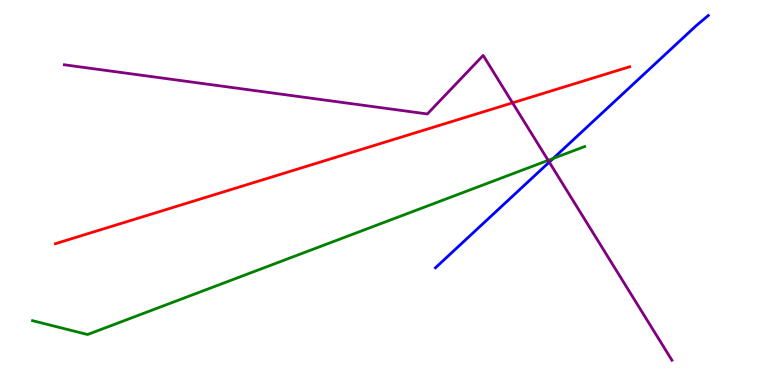[{'lines': ['blue', 'red'], 'intersections': []}, {'lines': ['green', 'red'], 'intersections': []}, {'lines': ['purple', 'red'], 'intersections': [{'x': 6.61, 'y': 7.33}]}, {'lines': ['blue', 'green'], 'intersections': [{'x': 7.14, 'y': 5.89}]}, {'lines': ['blue', 'purple'], 'intersections': [{'x': 7.09, 'y': 5.79}]}, {'lines': ['green', 'purple'], 'intersections': [{'x': 7.07, 'y': 5.84}]}]